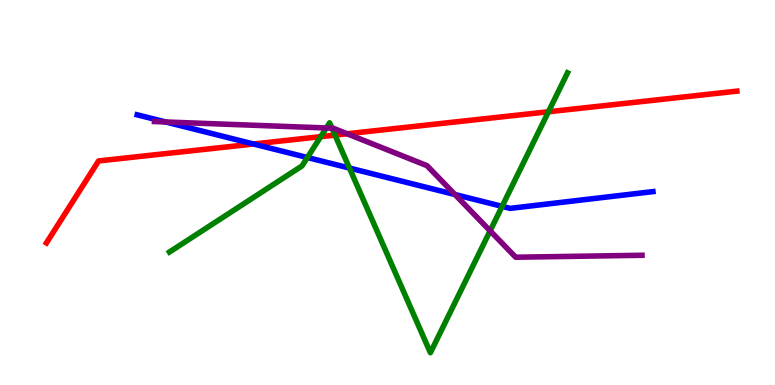[{'lines': ['blue', 'red'], 'intersections': [{'x': 3.27, 'y': 6.26}]}, {'lines': ['green', 'red'], 'intersections': [{'x': 4.14, 'y': 6.45}, {'x': 4.32, 'y': 6.49}, {'x': 7.08, 'y': 7.1}]}, {'lines': ['purple', 'red'], 'intersections': [{'x': 4.48, 'y': 6.53}]}, {'lines': ['blue', 'green'], 'intersections': [{'x': 3.97, 'y': 5.91}, {'x': 4.51, 'y': 5.63}, {'x': 6.48, 'y': 4.64}]}, {'lines': ['blue', 'purple'], 'intersections': [{'x': 2.14, 'y': 6.83}, {'x': 5.87, 'y': 4.95}]}, {'lines': ['green', 'purple'], 'intersections': [{'x': 4.21, 'y': 6.68}, {'x': 4.28, 'y': 6.67}, {'x': 6.32, 'y': 4.0}]}]